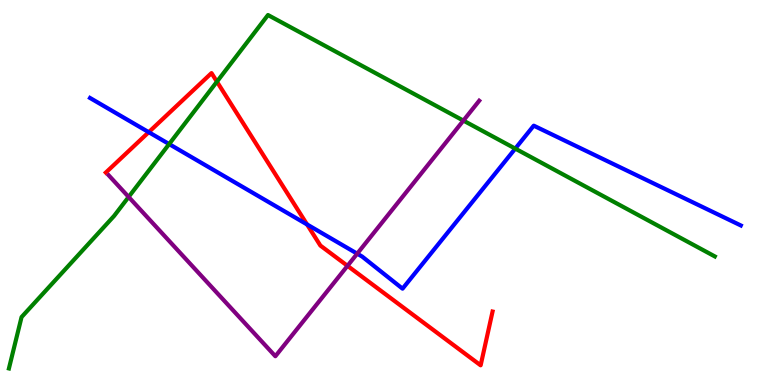[{'lines': ['blue', 'red'], 'intersections': [{'x': 1.92, 'y': 6.57}, {'x': 3.96, 'y': 4.17}]}, {'lines': ['green', 'red'], 'intersections': [{'x': 2.8, 'y': 7.88}]}, {'lines': ['purple', 'red'], 'intersections': [{'x': 4.48, 'y': 3.1}]}, {'lines': ['blue', 'green'], 'intersections': [{'x': 2.18, 'y': 6.26}, {'x': 6.65, 'y': 6.14}]}, {'lines': ['blue', 'purple'], 'intersections': [{'x': 4.61, 'y': 3.41}]}, {'lines': ['green', 'purple'], 'intersections': [{'x': 1.66, 'y': 4.88}, {'x': 5.98, 'y': 6.87}]}]